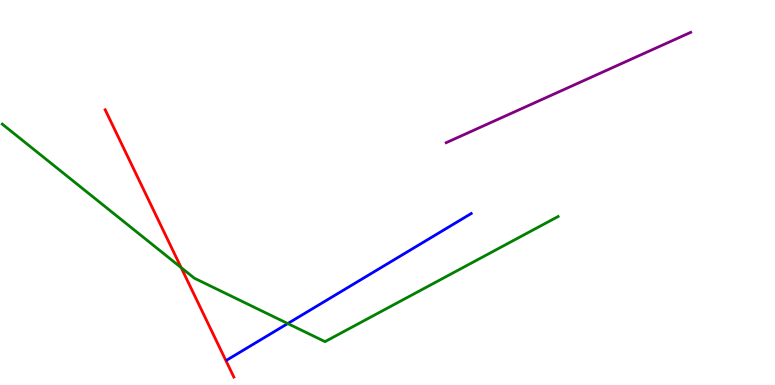[{'lines': ['blue', 'red'], 'intersections': []}, {'lines': ['green', 'red'], 'intersections': [{'x': 2.34, 'y': 3.05}]}, {'lines': ['purple', 'red'], 'intersections': []}, {'lines': ['blue', 'green'], 'intersections': [{'x': 3.71, 'y': 1.6}]}, {'lines': ['blue', 'purple'], 'intersections': []}, {'lines': ['green', 'purple'], 'intersections': []}]